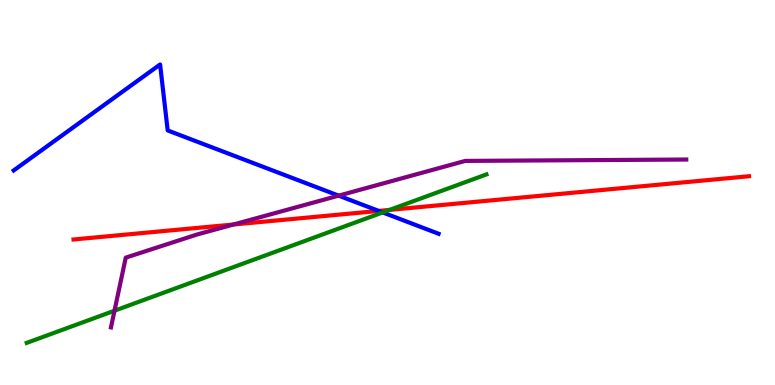[{'lines': ['blue', 'red'], 'intersections': [{'x': 4.89, 'y': 4.52}]}, {'lines': ['green', 'red'], 'intersections': [{'x': 5.03, 'y': 4.55}]}, {'lines': ['purple', 'red'], 'intersections': [{'x': 3.01, 'y': 4.17}]}, {'lines': ['blue', 'green'], 'intersections': [{'x': 4.94, 'y': 4.48}]}, {'lines': ['blue', 'purple'], 'intersections': [{'x': 4.37, 'y': 4.92}]}, {'lines': ['green', 'purple'], 'intersections': [{'x': 1.48, 'y': 1.93}]}]